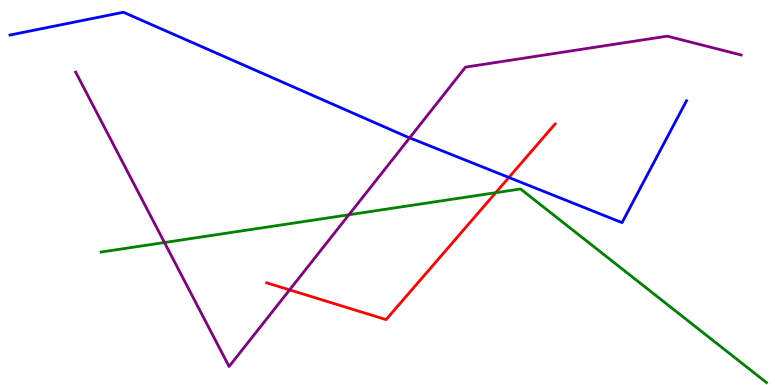[{'lines': ['blue', 'red'], 'intersections': [{'x': 6.57, 'y': 5.39}]}, {'lines': ['green', 'red'], 'intersections': [{'x': 6.4, 'y': 5.0}]}, {'lines': ['purple', 'red'], 'intersections': [{'x': 3.74, 'y': 2.47}]}, {'lines': ['blue', 'green'], 'intersections': []}, {'lines': ['blue', 'purple'], 'intersections': [{'x': 5.29, 'y': 6.42}]}, {'lines': ['green', 'purple'], 'intersections': [{'x': 2.12, 'y': 3.7}, {'x': 4.5, 'y': 4.42}]}]